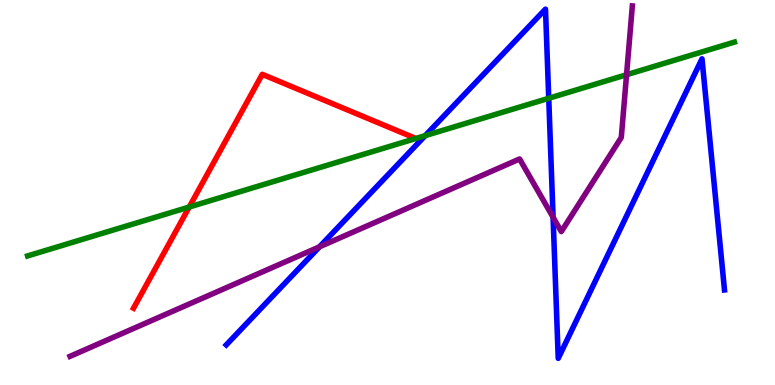[{'lines': ['blue', 'red'], 'intersections': []}, {'lines': ['green', 'red'], 'intersections': [{'x': 2.44, 'y': 4.62}, {'x': 5.37, 'y': 6.4}]}, {'lines': ['purple', 'red'], 'intersections': []}, {'lines': ['blue', 'green'], 'intersections': [{'x': 5.49, 'y': 6.48}, {'x': 7.08, 'y': 7.45}]}, {'lines': ['blue', 'purple'], 'intersections': [{'x': 4.12, 'y': 3.59}, {'x': 7.14, 'y': 4.36}]}, {'lines': ['green', 'purple'], 'intersections': [{'x': 8.08, 'y': 8.06}]}]